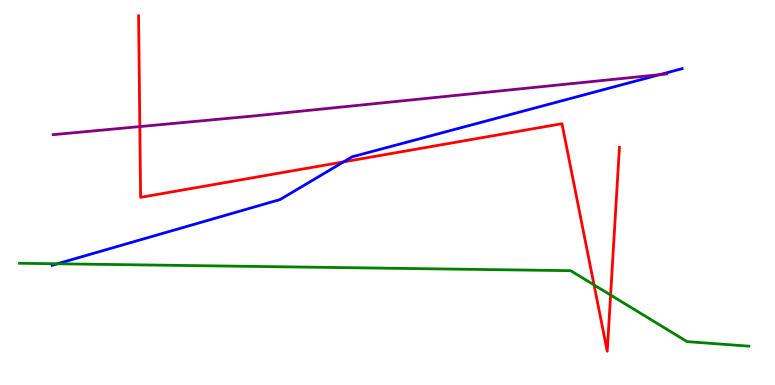[{'lines': ['blue', 'red'], 'intersections': [{'x': 4.43, 'y': 5.8}]}, {'lines': ['green', 'red'], 'intersections': [{'x': 7.67, 'y': 2.6}, {'x': 7.88, 'y': 2.34}]}, {'lines': ['purple', 'red'], 'intersections': [{'x': 1.8, 'y': 6.71}]}, {'lines': ['blue', 'green'], 'intersections': [{'x': 0.74, 'y': 3.15}]}, {'lines': ['blue', 'purple'], 'intersections': [{'x': 8.51, 'y': 8.06}]}, {'lines': ['green', 'purple'], 'intersections': []}]